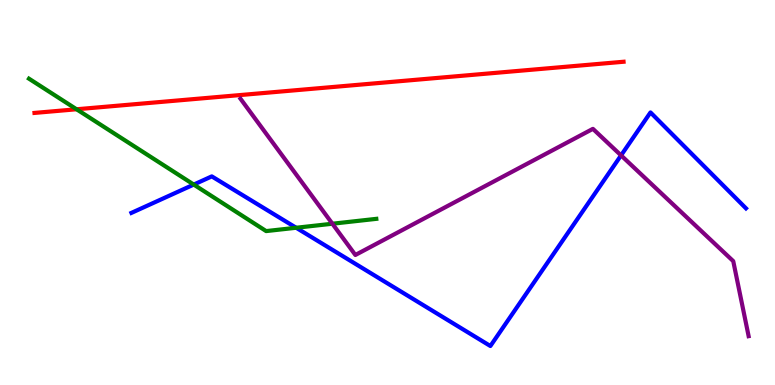[{'lines': ['blue', 'red'], 'intersections': []}, {'lines': ['green', 'red'], 'intersections': [{'x': 0.988, 'y': 7.16}]}, {'lines': ['purple', 'red'], 'intersections': []}, {'lines': ['blue', 'green'], 'intersections': [{'x': 2.5, 'y': 5.21}, {'x': 3.82, 'y': 4.08}]}, {'lines': ['blue', 'purple'], 'intersections': [{'x': 8.01, 'y': 5.96}]}, {'lines': ['green', 'purple'], 'intersections': [{'x': 4.29, 'y': 4.19}]}]